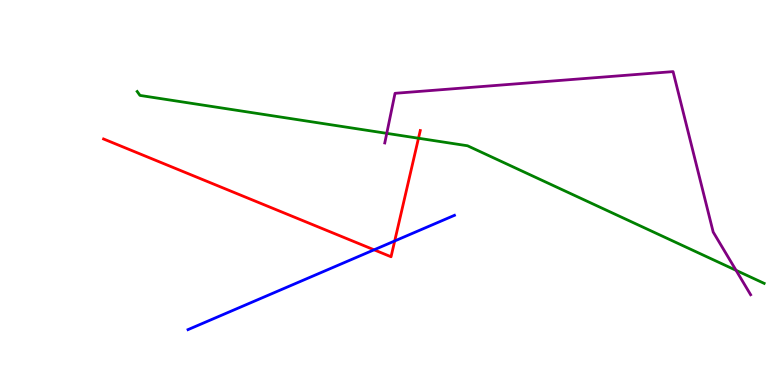[{'lines': ['blue', 'red'], 'intersections': [{'x': 4.83, 'y': 3.51}, {'x': 5.09, 'y': 3.74}]}, {'lines': ['green', 'red'], 'intersections': [{'x': 5.4, 'y': 6.41}]}, {'lines': ['purple', 'red'], 'intersections': []}, {'lines': ['blue', 'green'], 'intersections': []}, {'lines': ['blue', 'purple'], 'intersections': []}, {'lines': ['green', 'purple'], 'intersections': [{'x': 4.99, 'y': 6.54}, {'x': 9.5, 'y': 2.98}]}]